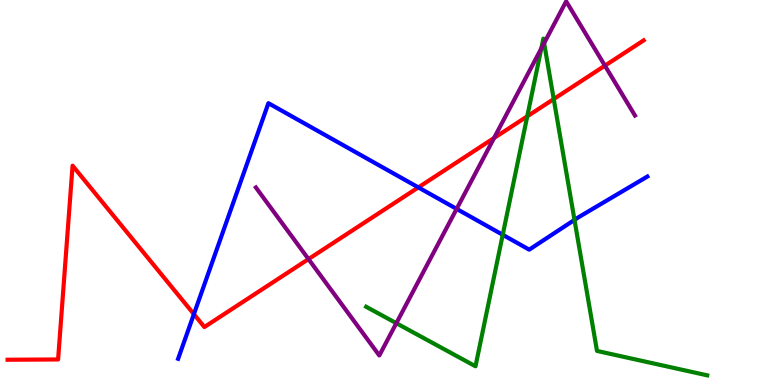[{'lines': ['blue', 'red'], 'intersections': [{'x': 2.5, 'y': 1.84}, {'x': 5.4, 'y': 5.13}]}, {'lines': ['green', 'red'], 'intersections': [{'x': 6.8, 'y': 6.98}, {'x': 7.14, 'y': 7.43}]}, {'lines': ['purple', 'red'], 'intersections': [{'x': 3.98, 'y': 3.27}, {'x': 6.37, 'y': 6.42}, {'x': 7.81, 'y': 8.29}]}, {'lines': ['blue', 'green'], 'intersections': [{'x': 6.49, 'y': 3.9}, {'x': 7.41, 'y': 4.29}]}, {'lines': ['blue', 'purple'], 'intersections': [{'x': 5.89, 'y': 4.57}]}, {'lines': ['green', 'purple'], 'intersections': [{'x': 5.11, 'y': 1.61}, {'x': 6.98, 'y': 8.74}, {'x': 7.02, 'y': 8.88}]}]